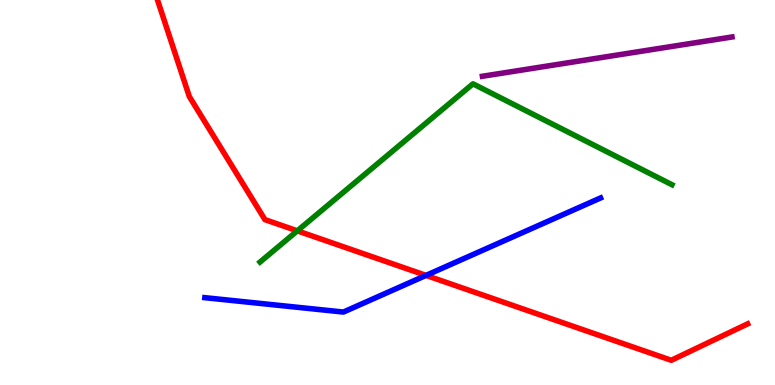[{'lines': ['blue', 'red'], 'intersections': [{'x': 5.5, 'y': 2.85}]}, {'lines': ['green', 'red'], 'intersections': [{'x': 3.84, 'y': 4.0}]}, {'lines': ['purple', 'red'], 'intersections': []}, {'lines': ['blue', 'green'], 'intersections': []}, {'lines': ['blue', 'purple'], 'intersections': []}, {'lines': ['green', 'purple'], 'intersections': []}]